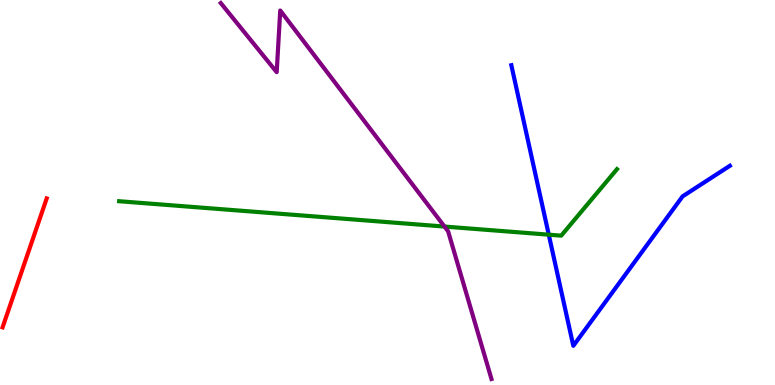[{'lines': ['blue', 'red'], 'intersections': []}, {'lines': ['green', 'red'], 'intersections': []}, {'lines': ['purple', 'red'], 'intersections': []}, {'lines': ['blue', 'green'], 'intersections': [{'x': 7.08, 'y': 3.9}]}, {'lines': ['blue', 'purple'], 'intersections': []}, {'lines': ['green', 'purple'], 'intersections': [{'x': 5.74, 'y': 4.12}]}]